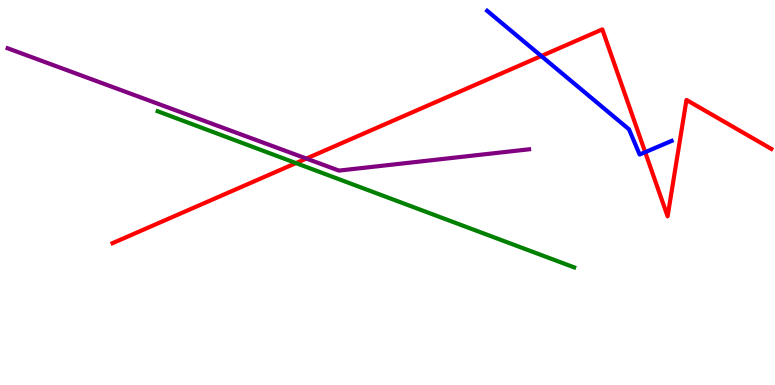[{'lines': ['blue', 'red'], 'intersections': [{'x': 6.98, 'y': 8.54}, {'x': 8.32, 'y': 6.05}]}, {'lines': ['green', 'red'], 'intersections': [{'x': 3.82, 'y': 5.76}]}, {'lines': ['purple', 'red'], 'intersections': [{'x': 3.95, 'y': 5.88}]}, {'lines': ['blue', 'green'], 'intersections': []}, {'lines': ['blue', 'purple'], 'intersections': []}, {'lines': ['green', 'purple'], 'intersections': []}]